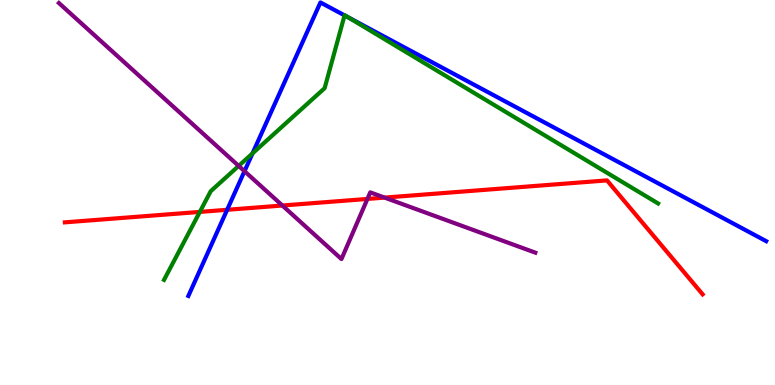[{'lines': ['blue', 'red'], 'intersections': [{'x': 2.93, 'y': 4.55}]}, {'lines': ['green', 'red'], 'intersections': [{'x': 2.58, 'y': 4.5}]}, {'lines': ['purple', 'red'], 'intersections': [{'x': 3.64, 'y': 4.66}, {'x': 4.74, 'y': 4.83}, {'x': 4.96, 'y': 4.87}]}, {'lines': ['blue', 'green'], 'intersections': [{'x': 3.26, 'y': 6.02}, {'x': 4.45, 'y': 9.6}, {'x': 4.49, 'y': 9.55}]}, {'lines': ['blue', 'purple'], 'intersections': [{'x': 3.15, 'y': 5.55}]}, {'lines': ['green', 'purple'], 'intersections': [{'x': 3.08, 'y': 5.69}]}]